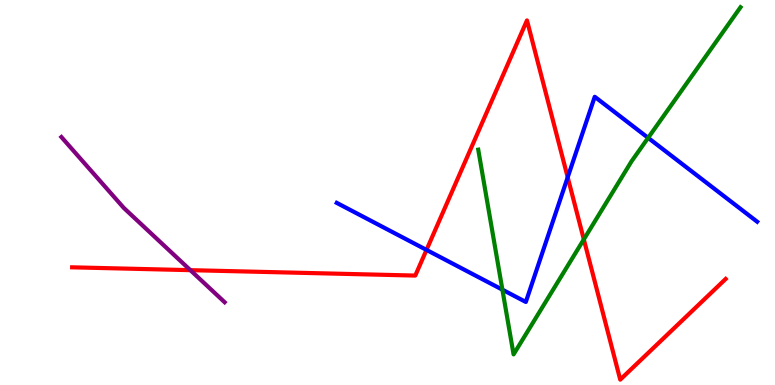[{'lines': ['blue', 'red'], 'intersections': [{'x': 5.5, 'y': 3.51}, {'x': 7.33, 'y': 5.4}]}, {'lines': ['green', 'red'], 'intersections': [{'x': 7.53, 'y': 3.78}]}, {'lines': ['purple', 'red'], 'intersections': [{'x': 2.46, 'y': 2.98}]}, {'lines': ['blue', 'green'], 'intersections': [{'x': 6.48, 'y': 2.48}, {'x': 8.36, 'y': 6.42}]}, {'lines': ['blue', 'purple'], 'intersections': []}, {'lines': ['green', 'purple'], 'intersections': []}]